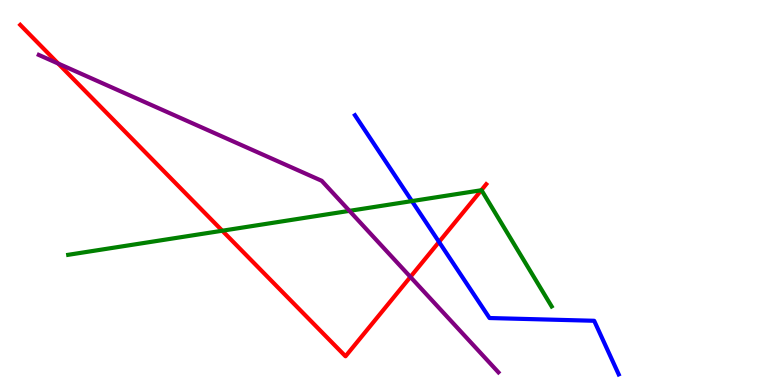[{'lines': ['blue', 'red'], 'intersections': [{'x': 5.66, 'y': 3.72}]}, {'lines': ['green', 'red'], 'intersections': [{'x': 2.87, 'y': 4.01}, {'x': 6.21, 'y': 5.06}]}, {'lines': ['purple', 'red'], 'intersections': [{'x': 0.751, 'y': 8.35}, {'x': 5.3, 'y': 2.81}]}, {'lines': ['blue', 'green'], 'intersections': [{'x': 5.32, 'y': 4.78}]}, {'lines': ['blue', 'purple'], 'intersections': []}, {'lines': ['green', 'purple'], 'intersections': [{'x': 4.51, 'y': 4.52}]}]